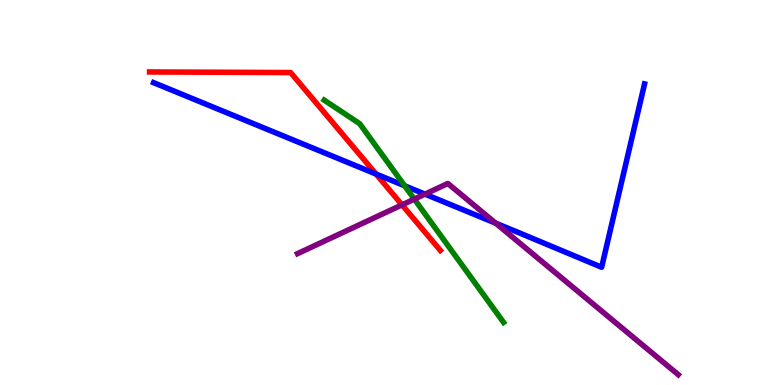[{'lines': ['blue', 'red'], 'intersections': [{'x': 4.85, 'y': 5.48}]}, {'lines': ['green', 'red'], 'intersections': []}, {'lines': ['purple', 'red'], 'intersections': [{'x': 5.19, 'y': 4.68}]}, {'lines': ['blue', 'green'], 'intersections': [{'x': 5.22, 'y': 5.17}]}, {'lines': ['blue', 'purple'], 'intersections': [{'x': 5.48, 'y': 4.96}, {'x': 6.4, 'y': 4.2}]}, {'lines': ['green', 'purple'], 'intersections': [{'x': 5.35, 'y': 4.83}]}]